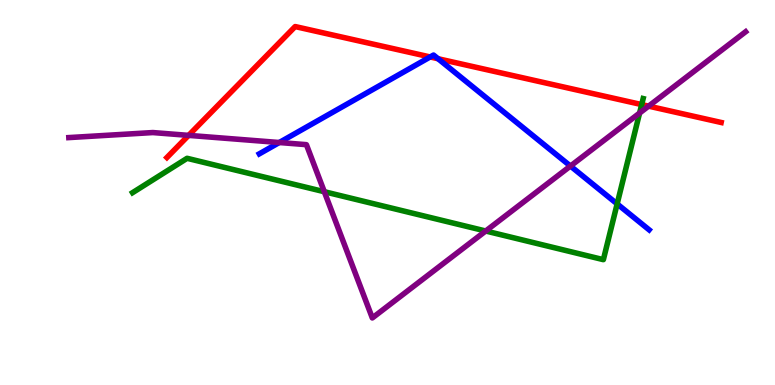[{'lines': ['blue', 'red'], 'intersections': [{'x': 5.55, 'y': 8.52}, {'x': 5.65, 'y': 8.47}]}, {'lines': ['green', 'red'], 'intersections': [{'x': 8.28, 'y': 7.28}]}, {'lines': ['purple', 'red'], 'intersections': [{'x': 2.43, 'y': 6.48}, {'x': 8.37, 'y': 7.24}]}, {'lines': ['blue', 'green'], 'intersections': [{'x': 7.96, 'y': 4.7}]}, {'lines': ['blue', 'purple'], 'intersections': [{'x': 3.6, 'y': 6.3}, {'x': 7.36, 'y': 5.69}]}, {'lines': ['green', 'purple'], 'intersections': [{'x': 4.18, 'y': 5.02}, {'x': 6.27, 'y': 4.0}, {'x': 8.25, 'y': 7.06}]}]